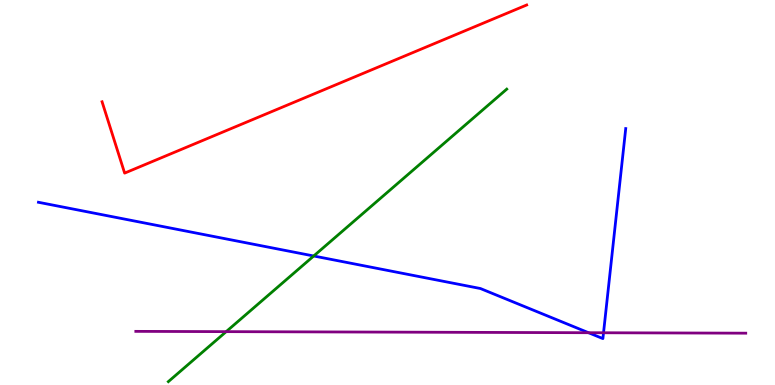[{'lines': ['blue', 'red'], 'intersections': []}, {'lines': ['green', 'red'], 'intersections': []}, {'lines': ['purple', 'red'], 'intersections': []}, {'lines': ['blue', 'green'], 'intersections': [{'x': 4.05, 'y': 3.35}]}, {'lines': ['blue', 'purple'], 'intersections': [{'x': 7.59, 'y': 1.36}, {'x': 7.79, 'y': 1.36}]}, {'lines': ['green', 'purple'], 'intersections': [{'x': 2.92, 'y': 1.39}]}]